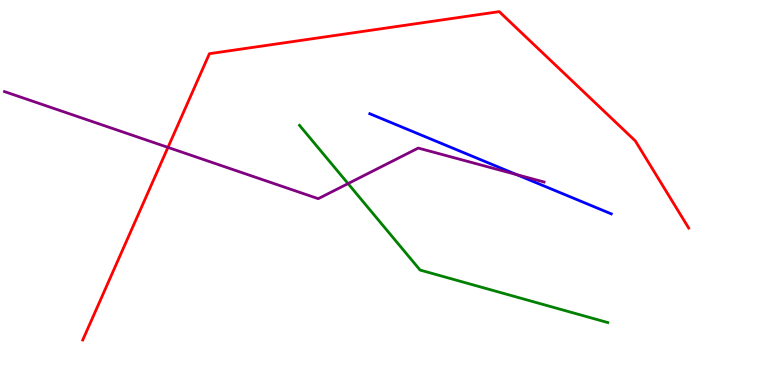[{'lines': ['blue', 'red'], 'intersections': []}, {'lines': ['green', 'red'], 'intersections': []}, {'lines': ['purple', 'red'], 'intersections': [{'x': 2.17, 'y': 6.17}]}, {'lines': ['blue', 'green'], 'intersections': []}, {'lines': ['blue', 'purple'], 'intersections': [{'x': 6.67, 'y': 5.47}]}, {'lines': ['green', 'purple'], 'intersections': [{'x': 4.49, 'y': 5.23}]}]